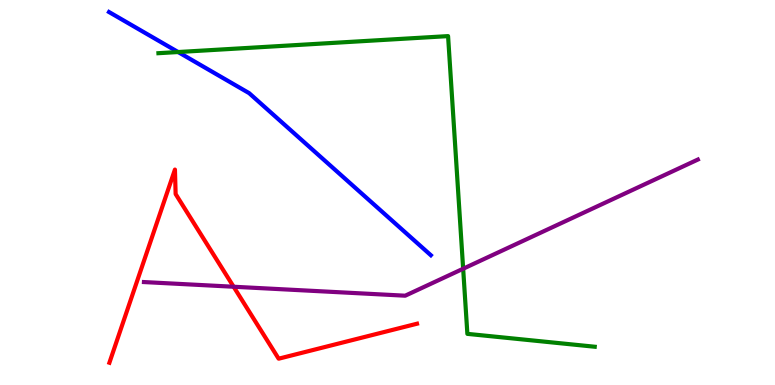[{'lines': ['blue', 'red'], 'intersections': []}, {'lines': ['green', 'red'], 'intersections': []}, {'lines': ['purple', 'red'], 'intersections': [{'x': 3.01, 'y': 2.55}]}, {'lines': ['blue', 'green'], 'intersections': [{'x': 2.3, 'y': 8.65}]}, {'lines': ['blue', 'purple'], 'intersections': []}, {'lines': ['green', 'purple'], 'intersections': [{'x': 5.98, 'y': 3.02}]}]